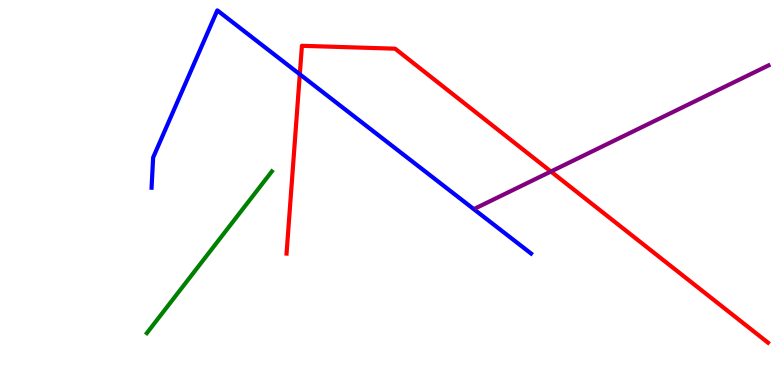[{'lines': ['blue', 'red'], 'intersections': [{'x': 3.87, 'y': 8.07}]}, {'lines': ['green', 'red'], 'intersections': []}, {'lines': ['purple', 'red'], 'intersections': [{'x': 7.11, 'y': 5.55}]}, {'lines': ['blue', 'green'], 'intersections': []}, {'lines': ['blue', 'purple'], 'intersections': []}, {'lines': ['green', 'purple'], 'intersections': []}]